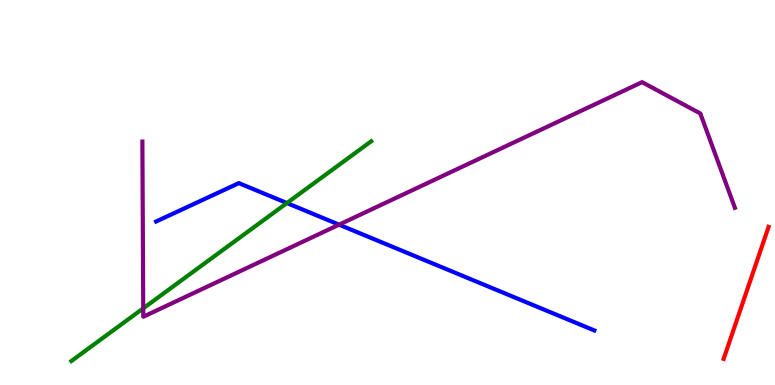[{'lines': ['blue', 'red'], 'intersections': []}, {'lines': ['green', 'red'], 'intersections': []}, {'lines': ['purple', 'red'], 'intersections': []}, {'lines': ['blue', 'green'], 'intersections': [{'x': 3.7, 'y': 4.73}]}, {'lines': ['blue', 'purple'], 'intersections': [{'x': 4.38, 'y': 4.16}]}, {'lines': ['green', 'purple'], 'intersections': [{'x': 1.85, 'y': 1.99}]}]